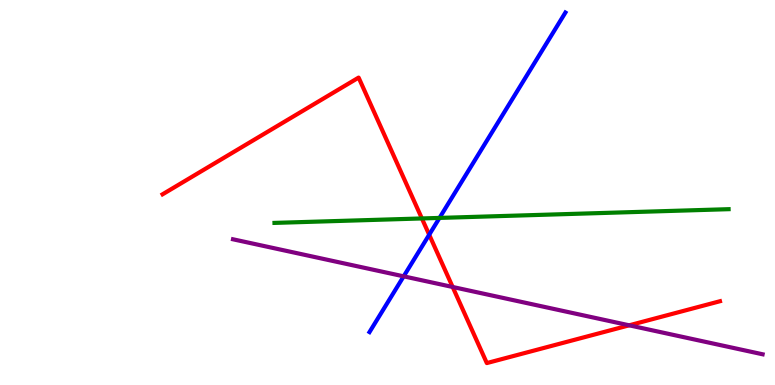[{'lines': ['blue', 'red'], 'intersections': [{'x': 5.54, 'y': 3.9}]}, {'lines': ['green', 'red'], 'intersections': [{'x': 5.44, 'y': 4.33}]}, {'lines': ['purple', 'red'], 'intersections': [{'x': 5.84, 'y': 2.55}, {'x': 8.12, 'y': 1.55}]}, {'lines': ['blue', 'green'], 'intersections': [{'x': 5.67, 'y': 4.34}]}, {'lines': ['blue', 'purple'], 'intersections': [{'x': 5.21, 'y': 2.82}]}, {'lines': ['green', 'purple'], 'intersections': []}]